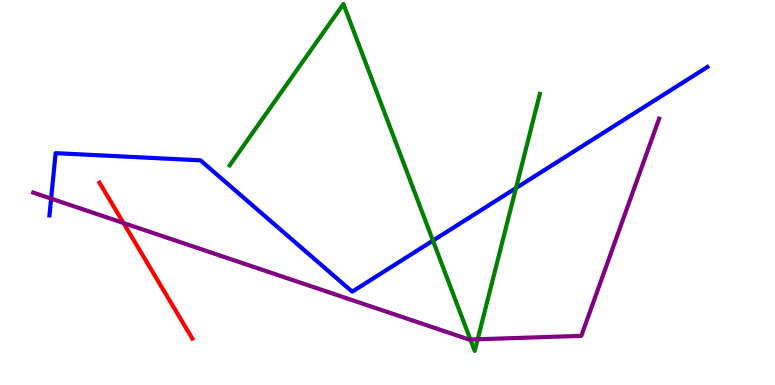[{'lines': ['blue', 'red'], 'intersections': []}, {'lines': ['green', 'red'], 'intersections': []}, {'lines': ['purple', 'red'], 'intersections': [{'x': 1.59, 'y': 4.21}]}, {'lines': ['blue', 'green'], 'intersections': [{'x': 5.59, 'y': 3.75}, {'x': 6.66, 'y': 5.11}]}, {'lines': ['blue', 'purple'], 'intersections': [{'x': 0.66, 'y': 4.84}]}, {'lines': ['green', 'purple'], 'intersections': [{'x': 6.07, 'y': 1.18}, {'x': 6.16, 'y': 1.19}]}]